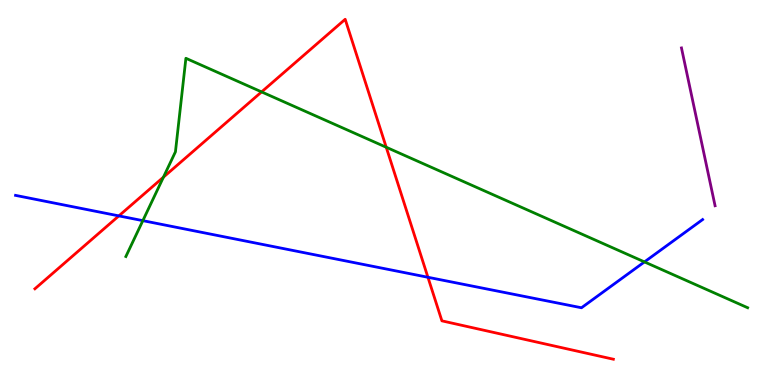[{'lines': ['blue', 'red'], 'intersections': [{'x': 1.53, 'y': 4.39}, {'x': 5.52, 'y': 2.8}]}, {'lines': ['green', 'red'], 'intersections': [{'x': 2.11, 'y': 5.4}, {'x': 3.38, 'y': 7.61}, {'x': 4.98, 'y': 6.18}]}, {'lines': ['purple', 'red'], 'intersections': []}, {'lines': ['blue', 'green'], 'intersections': [{'x': 1.84, 'y': 4.27}, {'x': 8.32, 'y': 3.2}]}, {'lines': ['blue', 'purple'], 'intersections': []}, {'lines': ['green', 'purple'], 'intersections': []}]